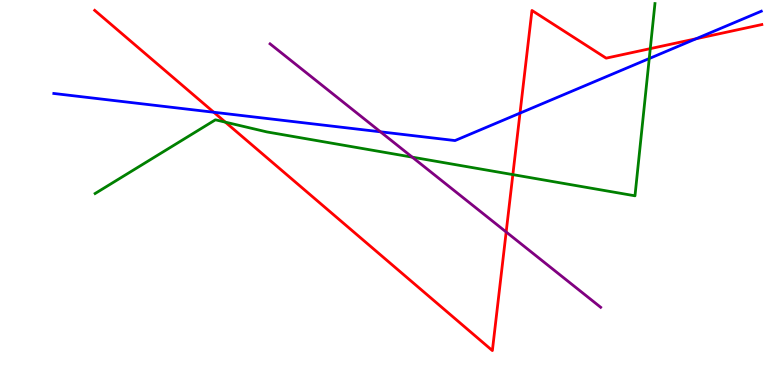[{'lines': ['blue', 'red'], 'intersections': [{'x': 2.76, 'y': 7.08}, {'x': 6.71, 'y': 7.06}, {'x': 8.98, 'y': 8.99}]}, {'lines': ['green', 'red'], 'intersections': [{'x': 2.91, 'y': 6.83}, {'x': 6.62, 'y': 5.46}, {'x': 8.39, 'y': 8.74}]}, {'lines': ['purple', 'red'], 'intersections': [{'x': 6.53, 'y': 3.97}]}, {'lines': ['blue', 'green'], 'intersections': [{'x': 8.38, 'y': 8.48}]}, {'lines': ['blue', 'purple'], 'intersections': [{'x': 4.91, 'y': 6.58}]}, {'lines': ['green', 'purple'], 'intersections': [{'x': 5.32, 'y': 5.92}]}]